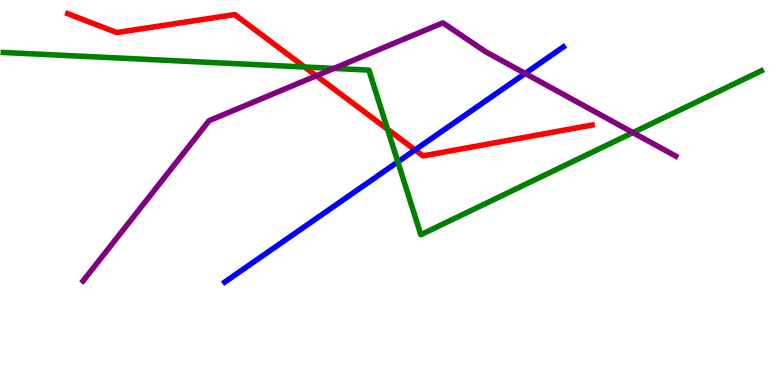[{'lines': ['blue', 'red'], 'intersections': [{'x': 5.36, 'y': 6.11}]}, {'lines': ['green', 'red'], 'intersections': [{'x': 3.93, 'y': 8.26}, {'x': 5.0, 'y': 6.64}]}, {'lines': ['purple', 'red'], 'intersections': [{'x': 4.08, 'y': 8.03}]}, {'lines': ['blue', 'green'], 'intersections': [{'x': 5.13, 'y': 5.8}]}, {'lines': ['blue', 'purple'], 'intersections': [{'x': 6.78, 'y': 8.09}]}, {'lines': ['green', 'purple'], 'intersections': [{'x': 4.31, 'y': 8.22}, {'x': 8.17, 'y': 6.56}]}]